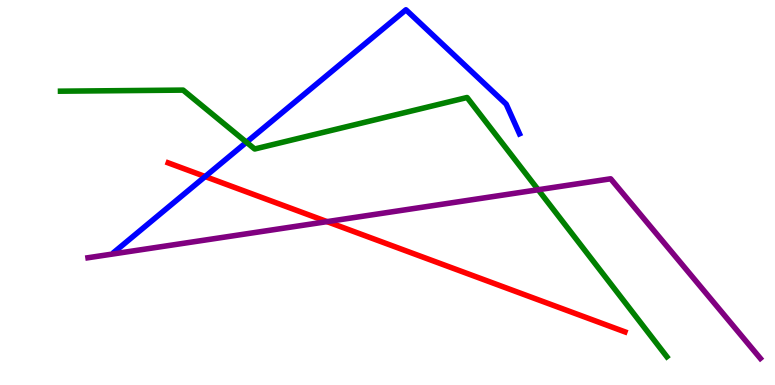[{'lines': ['blue', 'red'], 'intersections': [{'x': 2.65, 'y': 5.41}]}, {'lines': ['green', 'red'], 'intersections': []}, {'lines': ['purple', 'red'], 'intersections': [{'x': 4.22, 'y': 4.24}]}, {'lines': ['blue', 'green'], 'intersections': [{'x': 3.18, 'y': 6.31}]}, {'lines': ['blue', 'purple'], 'intersections': []}, {'lines': ['green', 'purple'], 'intersections': [{'x': 6.94, 'y': 5.07}]}]